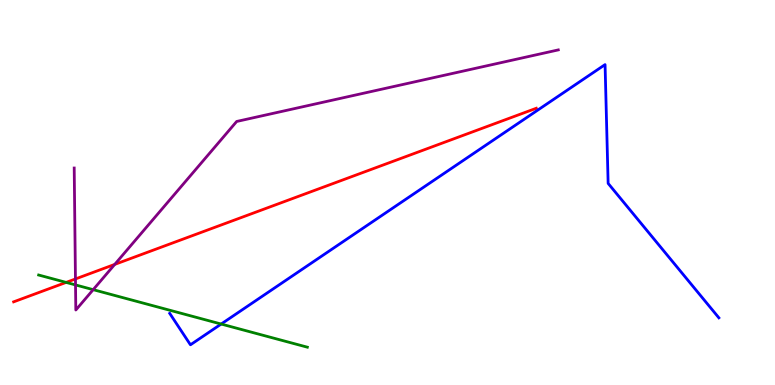[{'lines': ['blue', 'red'], 'intersections': []}, {'lines': ['green', 'red'], 'intersections': [{'x': 0.853, 'y': 2.66}]}, {'lines': ['purple', 'red'], 'intersections': [{'x': 0.974, 'y': 2.75}, {'x': 1.48, 'y': 3.13}]}, {'lines': ['blue', 'green'], 'intersections': [{'x': 2.85, 'y': 1.58}]}, {'lines': ['blue', 'purple'], 'intersections': []}, {'lines': ['green', 'purple'], 'intersections': [{'x': 0.974, 'y': 2.6}, {'x': 1.2, 'y': 2.48}]}]